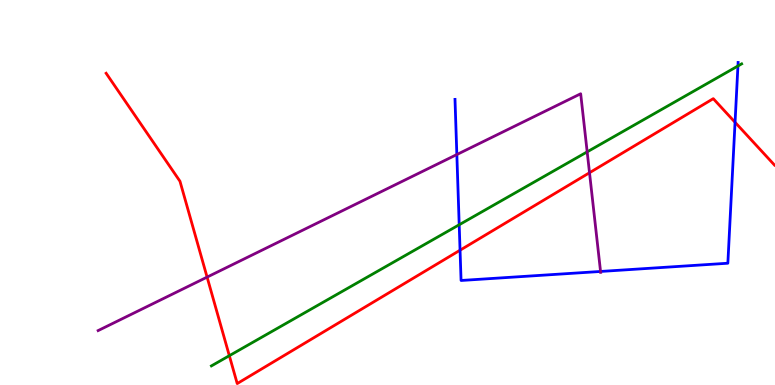[{'lines': ['blue', 'red'], 'intersections': [{'x': 5.94, 'y': 3.5}, {'x': 9.48, 'y': 6.82}]}, {'lines': ['green', 'red'], 'intersections': [{'x': 2.96, 'y': 0.761}]}, {'lines': ['purple', 'red'], 'intersections': [{'x': 2.67, 'y': 2.8}, {'x': 7.61, 'y': 5.51}]}, {'lines': ['blue', 'green'], 'intersections': [{'x': 5.93, 'y': 4.16}, {'x': 9.52, 'y': 8.29}]}, {'lines': ['blue', 'purple'], 'intersections': [{'x': 5.89, 'y': 5.99}, {'x': 7.75, 'y': 2.95}]}, {'lines': ['green', 'purple'], 'intersections': [{'x': 7.58, 'y': 6.06}]}]